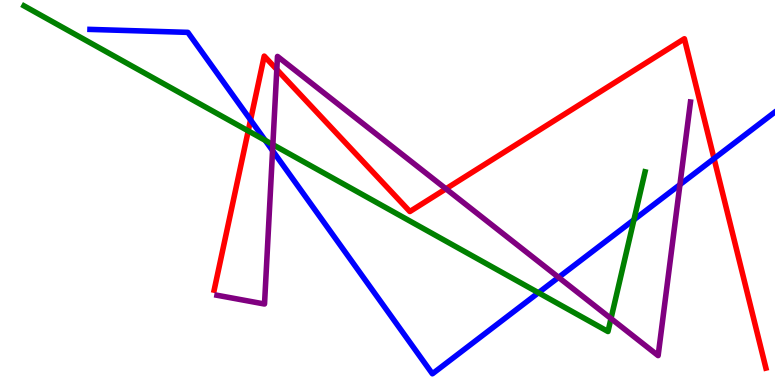[{'lines': ['blue', 'red'], 'intersections': [{'x': 3.23, 'y': 6.88}, {'x': 9.21, 'y': 5.88}]}, {'lines': ['green', 'red'], 'intersections': [{'x': 3.2, 'y': 6.6}]}, {'lines': ['purple', 'red'], 'intersections': [{'x': 3.57, 'y': 8.19}, {'x': 5.75, 'y': 5.1}]}, {'lines': ['blue', 'green'], 'intersections': [{'x': 3.42, 'y': 6.35}, {'x': 6.95, 'y': 2.4}, {'x': 8.18, 'y': 4.29}]}, {'lines': ['blue', 'purple'], 'intersections': [{'x': 3.52, 'y': 6.09}, {'x': 7.21, 'y': 2.8}, {'x': 8.77, 'y': 5.2}]}, {'lines': ['green', 'purple'], 'intersections': [{'x': 3.52, 'y': 6.24}, {'x': 7.88, 'y': 1.73}]}]